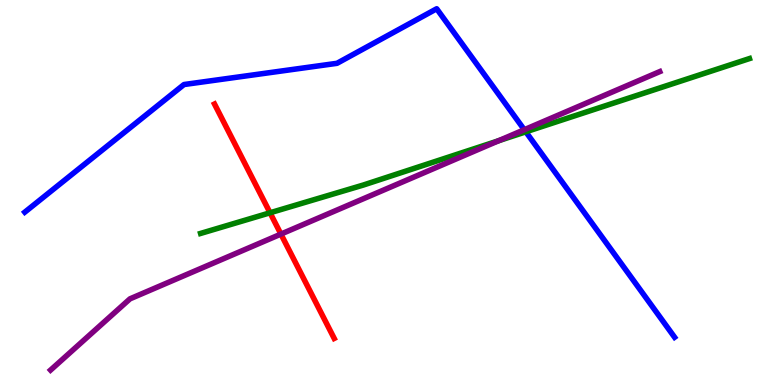[{'lines': ['blue', 'red'], 'intersections': []}, {'lines': ['green', 'red'], 'intersections': [{'x': 3.48, 'y': 4.47}]}, {'lines': ['purple', 'red'], 'intersections': [{'x': 3.62, 'y': 3.92}]}, {'lines': ['blue', 'green'], 'intersections': [{'x': 6.78, 'y': 6.58}]}, {'lines': ['blue', 'purple'], 'intersections': [{'x': 6.77, 'y': 6.63}]}, {'lines': ['green', 'purple'], 'intersections': [{'x': 6.43, 'y': 6.34}]}]